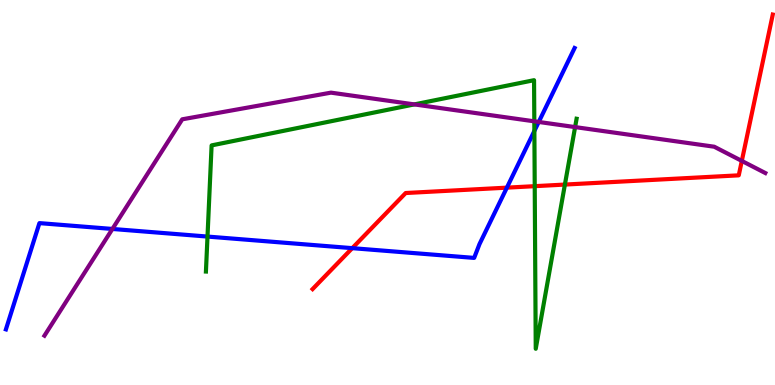[{'lines': ['blue', 'red'], 'intersections': [{'x': 4.55, 'y': 3.55}, {'x': 6.54, 'y': 5.13}]}, {'lines': ['green', 'red'], 'intersections': [{'x': 6.9, 'y': 5.16}, {'x': 7.29, 'y': 5.21}]}, {'lines': ['purple', 'red'], 'intersections': [{'x': 9.57, 'y': 5.82}]}, {'lines': ['blue', 'green'], 'intersections': [{'x': 2.68, 'y': 3.86}, {'x': 6.9, 'y': 6.6}]}, {'lines': ['blue', 'purple'], 'intersections': [{'x': 1.45, 'y': 4.05}, {'x': 6.95, 'y': 6.83}]}, {'lines': ['green', 'purple'], 'intersections': [{'x': 5.35, 'y': 7.29}, {'x': 6.89, 'y': 6.85}, {'x': 7.42, 'y': 6.7}]}]